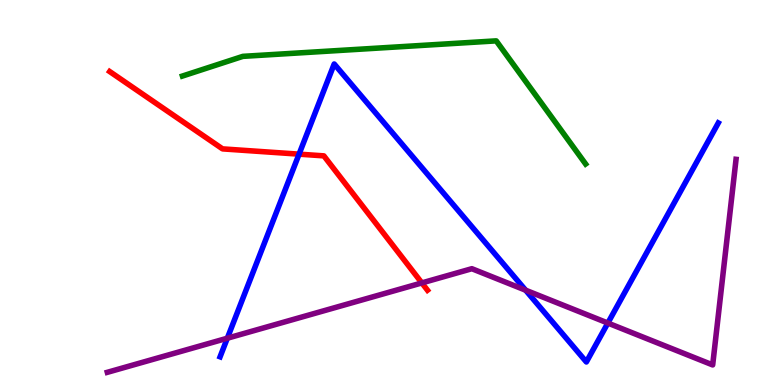[{'lines': ['blue', 'red'], 'intersections': [{'x': 3.86, 'y': 6.0}]}, {'lines': ['green', 'red'], 'intersections': []}, {'lines': ['purple', 'red'], 'intersections': [{'x': 5.44, 'y': 2.65}]}, {'lines': ['blue', 'green'], 'intersections': []}, {'lines': ['blue', 'purple'], 'intersections': [{'x': 2.93, 'y': 1.22}, {'x': 6.78, 'y': 2.46}, {'x': 7.84, 'y': 1.61}]}, {'lines': ['green', 'purple'], 'intersections': []}]